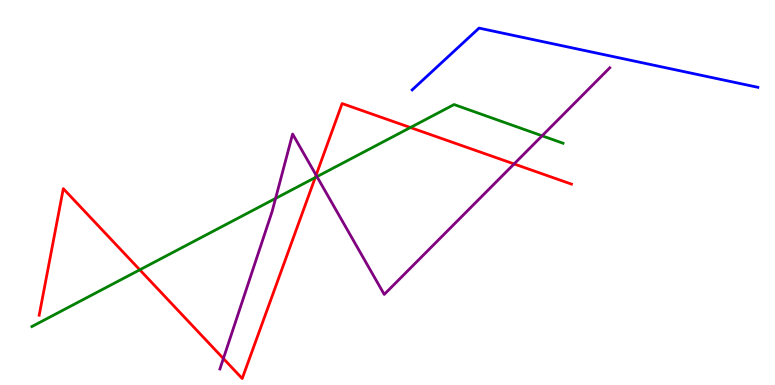[{'lines': ['blue', 'red'], 'intersections': []}, {'lines': ['green', 'red'], 'intersections': [{'x': 1.8, 'y': 2.99}, {'x': 4.07, 'y': 5.39}, {'x': 5.3, 'y': 6.69}]}, {'lines': ['purple', 'red'], 'intersections': [{'x': 2.88, 'y': 0.687}, {'x': 4.08, 'y': 5.45}, {'x': 6.63, 'y': 5.74}]}, {'lines': ['blue', 'green'], 'intersections': []}, {'lines': ['blue', 'purple'], 'intersections': []}, {'lines': ['green', 'purple'], 'intersections': [{'x': 3.56, 'y': 4.85}, {'x': 4.09, 'y': 5.41}, {'x': 6.99, 'y': 6.47}]}]